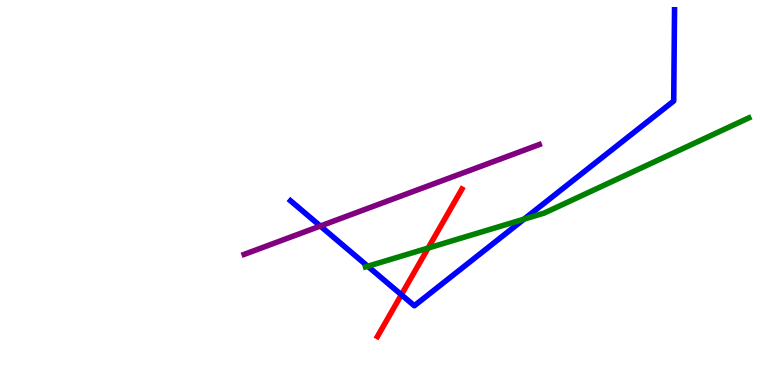[{'lines': ['blue', 'red'], 'intersections': [{'x': 5.18, 'y': 2.34}]}, {'lines': ['green', 'red'], 'intersections': [{'x': 5.52, 'y': 3.56}]}, {'lines': ['purple', 'red'], 'intersections': []}, {'lines': ['blue', 'green'], 'intersections': [{'x': 4.75, 'y': 3.08}, {'x': 6.76, 'y': 4.31}]}, {'lines': ['blue', 'purple'], 'intersections': [{'x': 4.13, 'y': 4.13}]}, {'lines': ['green', 'purple'], 'intersections': []}]